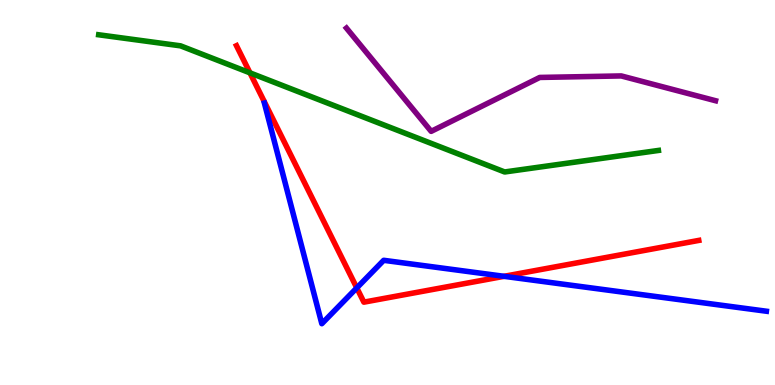[{'lines': ['blue', 'red'], 'intersections': [{'x': 4.6, 'y': 2.52}, {'x': 6.5, 'y': 2.82}]}, {'lines': ['green', 'red'], 'intersections': [{'x': 3.23, 'y': 8.11}]}, {'lines': ['purple', 'red'], 'intersections': []}, {'lines': ['blue', 'green'], 'intersections': []}, {'lines': ['blue', 'purple'], 'intersections': []}, {'lines': ['green', 'purple'], 'intersections': []}]